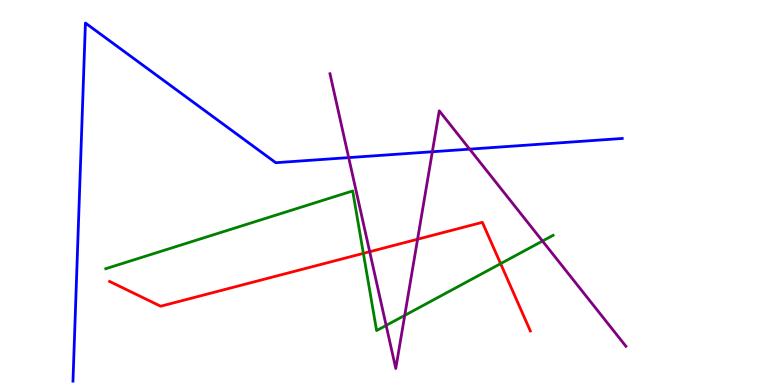[{'lines': ['blue', 'red'], 'intersections': []}, {'lines': ['green', 'red'], 'intersections': [{'x': 4.69, 'y': 3.42}, {'x': 6.46, 'y': 3.15}]}, {'lines': ['purple', 'red'], 'intersections': [{'x': 4.77, 'y': 3.46}, {'x': 5.39, 'y': 3.79}]}, {'lines': ['blue', 'green'], 'intersections': []}, {'lines': ['blue', 'purple'], 'intersections': [{'x': 4.5, 'y': 5.91}, {'x': 5.58, 'y': 6.06}, {'x': 6.06, 'y': 6.13}]}, {'lines': ['green', 'purple'], 'intersections': [{'x': 4.98, 'y': 1.55}, {'x': 5.22, 'y': 1.81}, {'x': 7.0, 'y': 3.74}]}]